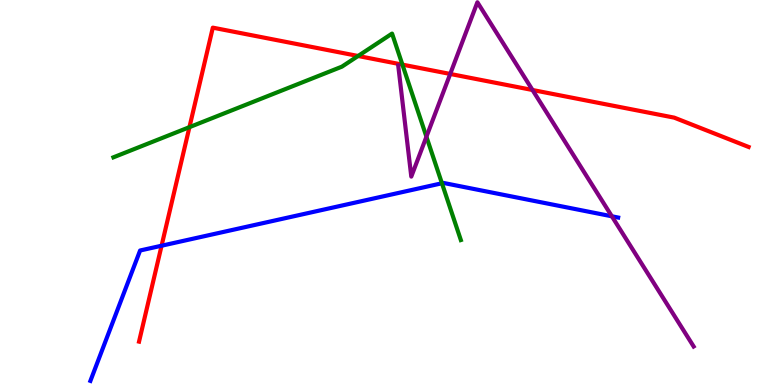[{'lines': ['blue', 'red'], 'intersections': [{'x': 2.08, 'y': 3.62}]}, {'lines': ['green', 'red'], 'intersections': [{'x': 2.44, 'y': 6.7}, {'x': 4.62, 'y': 8.55}, {'x': 5.19, 'y': 8.32}]}, {'lines': ['purple', 'red'], 'intersections': [{'x': 5.81, 'y': 8.08}, {'x': 6.87, 'y': 7.66}]}, {'lines': ['blue', 'green'], 'intersections': [{'x': 5.7, 'y': 5.24}]}, {'lines': ['blue', 'purple'], 'intersections': [{'x': 7.9, 'y': 4.38}]}, {'lines': ['green', 'purple'], 'intersections': [{'x': 5.5, 'y': 6.45}]}]